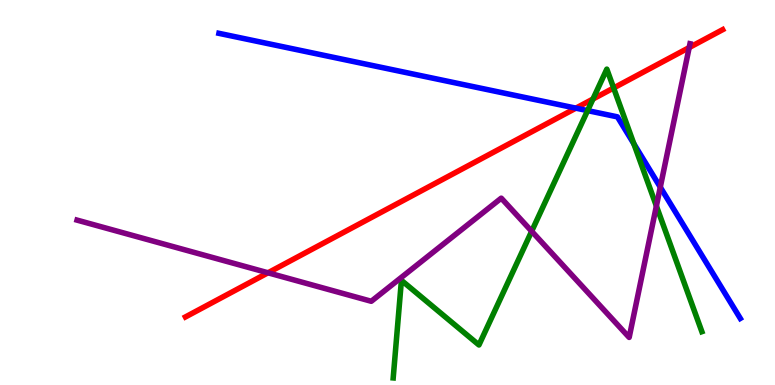[{'lines': ['blue', 'red'], 'intersections': [{'x': 7.43, 'y': 7.19}]}, {'lines': ['green', 'red'], 'intersections': [{'x': 7.65, 'y': 7.43}, {'x': 7.92, 'y': 7.72}]}, {'lines': ['purple', 'red'], 'intersections': [{'x': 3.46, 'y': 2.91}, {'x': 8.89, 'y': 8.76}]}, {'lines': ['blue', 'green'], 'intersections': [{'x': 7.58, 'y': 7.13}, {'x': 8.18, 'y': 6.26}]}, {'lines': ['blue', 'purple'], 'intersections': [{'x': 8.52, 'y': 5.14}]}, {'lines': ['green', 'purple'], 'intersections': [{'x': 6.86, 'y': 3.99}, {'x': 8.47, 'y': 4.65}]}]